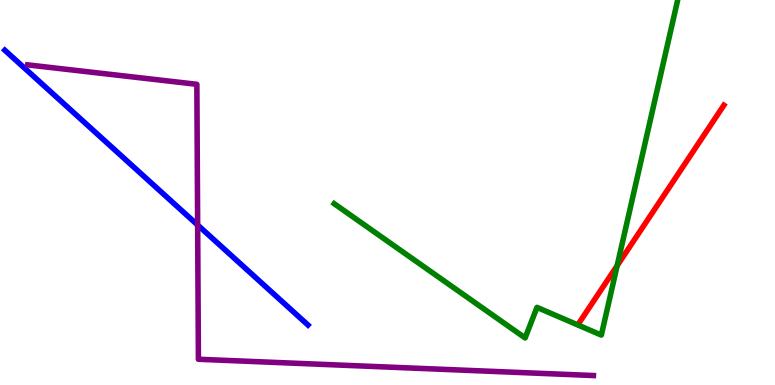[{'lines': ['blue', 'red'], 'intersections': []}, {'lines': ['green', 'red'], 'intersections': [{'x': 7.96, 'y': 3.1}]}, {'lines': ['purple', 'red'], 'intersections': []}, {'lines': ['blue', 'green'], 'intersections': []}, {'lines': ['blue', 'purple'], 'intersections': [{'x': 2.55, 'y': 4.16}]}, {'lines': ['green', 'purple'], 'intersections': []}]